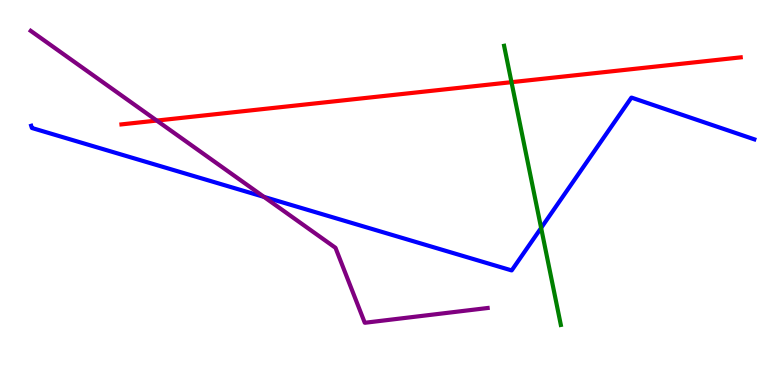[{'lines': ['blue', 'red'], 'intersections': []}, {'lines': ['green', 'red'], 'intersections': [{'x': 6.6, 'y': 7.87}]}, {'lines': ['purple', 'red'], 'intersections': [{'x': 2.02, 'y': 6.87}]}, {'lines': ['blue', 'green'], 'intersections': [{'x': 6.98, 'y': 4.08}]}, {'lines': ['blue', 'purple'], 'intersections': [{'x': 3.41, 'y': 4.89}]}, {'lines': ['green', 'purple'], 'intersections': []}]